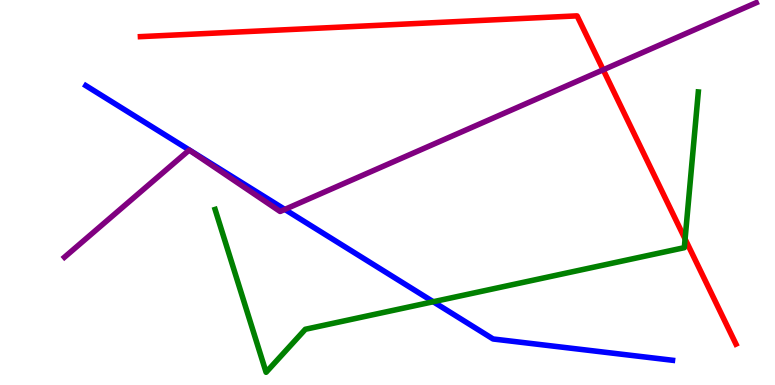[{'lines': ['blue', 'red'], 'intersections': []}, {'lines': ['green', 'red'], 'intersections': [{'x': 8.84, 'y': 3.79}]}, {'lines': ['purple', 'red'], 'intersections': [{'x': 7.78, 'y': 8.19}]}, {'lines': ['blue', 'green'], 'intersections': [{'x': 5.59, 'y': 2.16}]}, {'lines': ['blue', 'purple'], 'intersections': [{'x': 3.68, 'y': 4.56}]}, {'lines': ['green', 'purple'], 'intersections': []}]